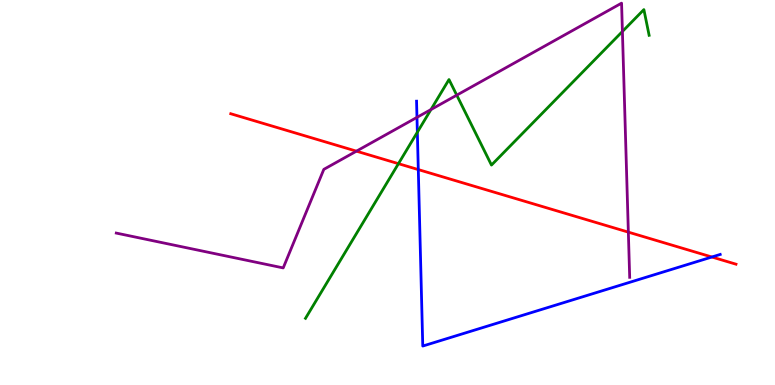[{'lines': ['blue', 'red'], 'intersections': [{'x': 5.4, 'y': 5.6}, {'x': 9.19, 'y': 3.32}]}, {'lines': ['green', 'red'], 'intersections': [{'x': 5.14, 'y': 5.75}]}, {'lines': ['purple', 'red'], 'intersections': [{'x': 4.6, 'y': 6.07}, {'x': 8.11, 'y': 3.97}]}, {'lines': ['blue', 'green'], 'intersections': [{'x': 5.39, 'y': 6.57}]}, {'lines': ['blue', 'purple'], 'intersections': [{'x': 5.38, 'y': 6.95}]}, {'lines': ['green', 'purple'], 'intersections': [{'x': 5.56, 'y': 7.15}, {'x': 5.89, 'y': 7.53}, {'x': 8.03, 'y': 9.18}]}]